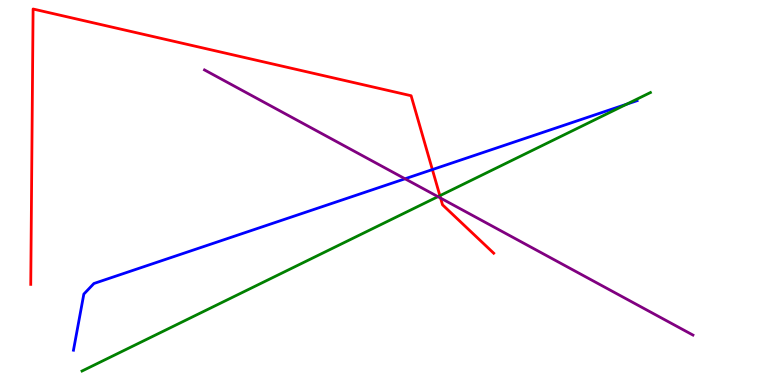[{'lines': ['blue', 'red'], 'intersections': [{'x': 5.58, 'y': 5.6}]}, {'lines': ['green', 'red'], 'intersections': [{'x': 5.68, 'y': 4.92}]}, {'lines': ['purple', 'red'], 'intersections': [{'x': 5.68, 'y': 4.86}]}, {'lines': ['blue', 'green'], 'intersections': [{'x': 8.09, 'y': 7.29}]}, {'lines': ['blue', 'purple'], 'intersections': [{'x': 5.23, 'y': 5.36}]}, {'lines': ['green', 'purple'], 'intersections': [{'x': 5.65, 'y': 4.89}]}]